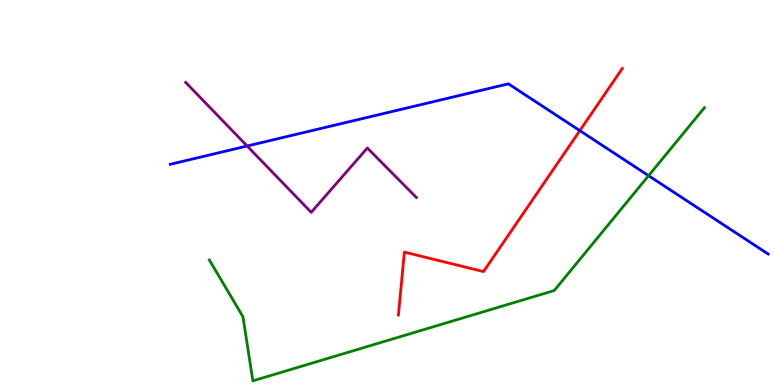[{'lines': ['blue', 'red'], 'intersections': [{'x': 7.48, 'y': 6.61}]}, {'lines': ['green', 'red'], 'intersections': []}, {'lines': ['purple', 'red'], 'intersections': []}, {'lines': ['blue', 'green'], 'intersections': [{'x': 8.37, 'y': 5.44}]}, {'lines': ['blue', 'purple'], 'intersections': [{'x': 3.19, 'y': 6.21}]}, {'lines': ['green', 'purple'], 'intersections': []}]